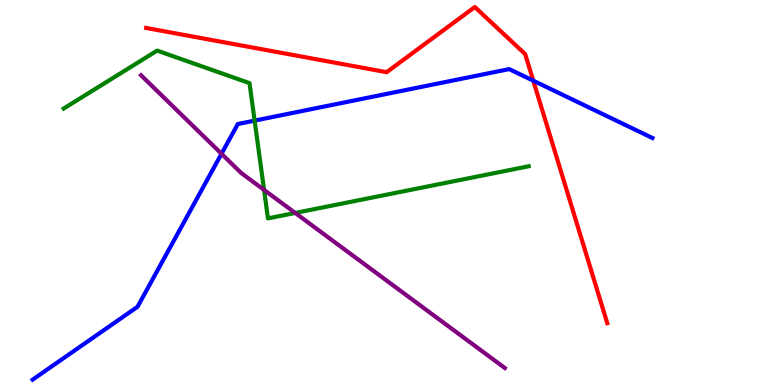[{'lines': ['blue', 'red'], 'intersections': [{'x': 6.88, 'y': 7.9}]}, {'lines': ['green', 'red'], 'intersections': []}, {'lines': ['purple', 'red'], 'intersections': []}, {'lines': ['blue', 'green'], 'intersections': [{'x': 3.29, 'y': 6.87}]}, {'lines': ['blue', 'purple'], 'intersections': [{'x': 2.86, 'y': 6.01}]}, {'lines': ['green', 'purple'], 'intersections': [{'x': 3.41, 'y': 5.07}, {'x': 3.81, 'y': 4.47}]}]